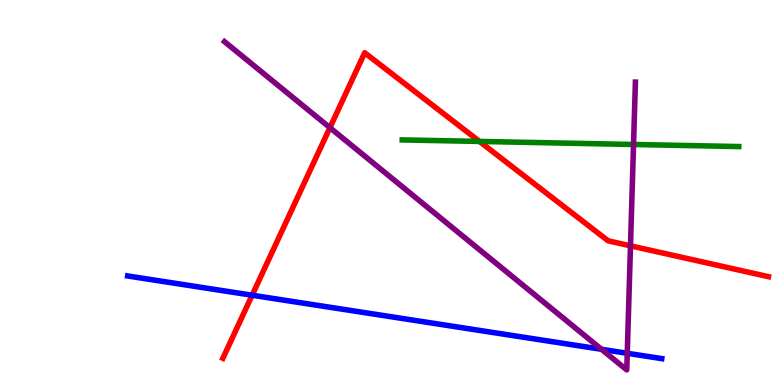[{'lines': ['blue', 'red'], 'intersections': [{'x': 3.25, 'y': 2.33}]}, {'lines': ['green', 'red'], 'intersections': [{'x': 6.19, 'y': 6.33}]}, {'lines': ['purple', 'red'], 'intersections': [{'x': 4.26, 'y': 6.68}, {'x': 8.14, 'y': 3.62}]}, {'lines': ['blue', 'green'], 'intersections': []}, {'lines': ['blue', 'purple'], 'intersections': [{'x': 7.76, 'y': 0.927}, {'x': 8.09, 'y': 0.824}]}, {'lines': ['green', 'purple'], 'intersections': [{'x': 8.17, 'y': 6.25}]}]